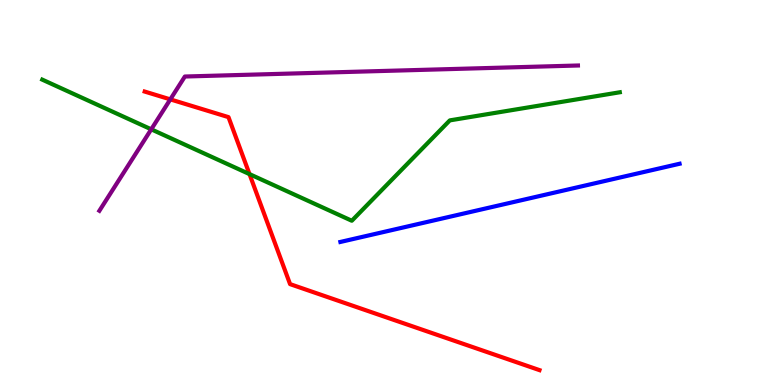[{'lines': ['blue', 'red'], 'intersections': []}, {'lines': ['green', 'red'], 'intersections': [{'x': 3.22, 'y': 5.48}]}, {'lines': ['purple', 'red'], 'intersections': [{'x': 2.2, 'y': 7.42}]}, {'lines': ['blue', 'green'], 'intersections': []}, {'lines': ['blue', 'purple'], 'intersections': []}, {'lines': ['green', 'purple'], 'intersections': [{'x': 1.95, 'y': 6.64}]}]